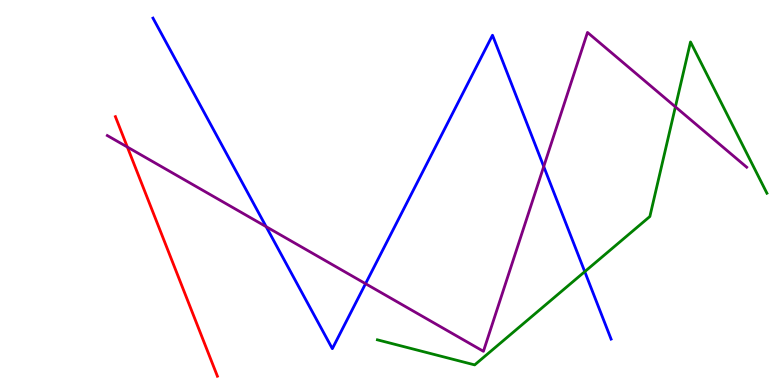[{'lines': ['blue', 'red'], 'intersections': []}, {'lines': ['green', 'red'], 'intersections': []}, {'lines': ['purple', 'red'], 'intersections': [{'x': 1.64, 'y': 6.18}]}, {'lines': ['blue', 'green'], 'intersections': [{'x': 7.55, 'y': 2.94}]}, {'lines': ['blue', 'purple'], 'intersections': [{'x': 3.43, 'y': 4.11}, {'x': 4.72, 'y': 2.63}, {'x': 7.02, 'y': 5.67}]}, {'lines': ['green', 'purple'], 'intersections': [{'x': 8.71, 'y': 7.22}]}]